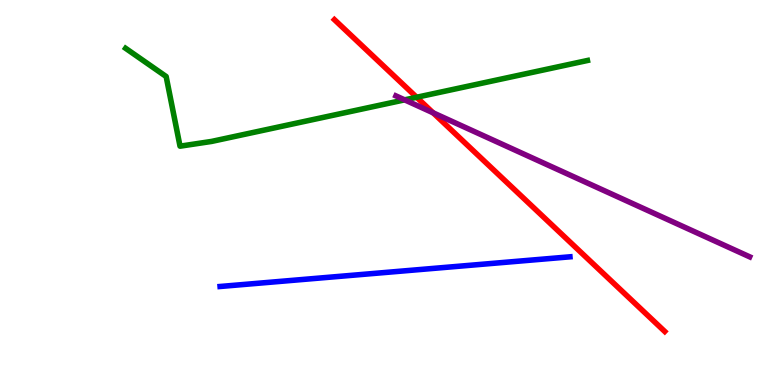[{'lines': ['blue', 'red'], 'intersections': []}, {'lines': ['green', 'red'], 'intersections': [{'x': 5.38, 'y': 7.47}]}, {'lines': ['purple', 'red'], 'intersections': [{'x': 5.59, 'y': 7.07}]}, {'lines': ['blue', 'green'], 'intersections': []}, {'lines': ['blue', 'purple'], 'intersections': []}, {'lines': ['green', 'purple'], 'intersections': [{'x': 5.22, 'y': 7.41}]}]